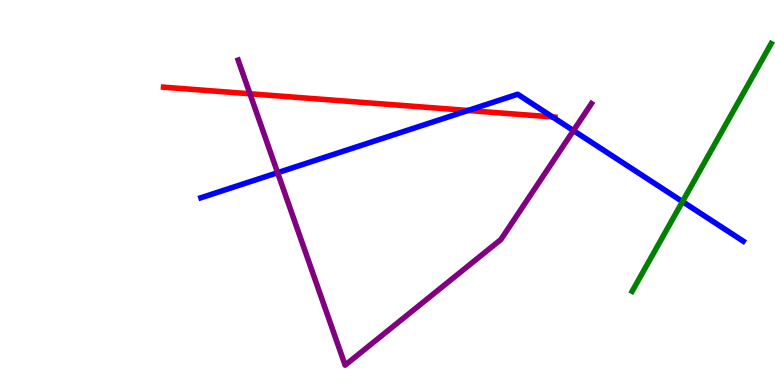[{'lines': ['blue', 'red'], 'intersections': [{'x': 6.04, 'y': 7.13}, {'x': 7.13, 'y': 6.96}]}, {'lines': ['green', 'red'], 'intersections': []}, {'lines': ['purple', 'red'], 'intersections': [{'x': 3.23, 'y': 7.56}]}, {'lines': ['blue', 'green'], 'intersections': [{'x': 8.81, 'y': 4.76}]}, {'lines': ['blue', 'purple'], 'intersections': [{'x': 3.58, 'y': 5.51}, {'x': 7.4, 'y': 6.61}]}, {'lines': ['green', 'purple'], 'intersections': []}]